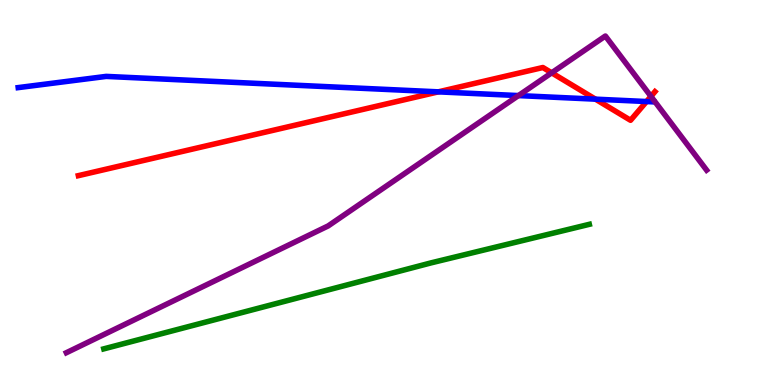[{'lines': ['blue', 'red'], 'intersections': [{'x': 5.66, 'y': 7.61}, {'x': 7.68, 'y': 7.42}, {'x': 8.34, 'y': 7.36}]}, {'lines': ['green', 'red'], 'intersections': []}, {'lines': ['purple', 'red'], 'intersections': [{'x': 7.12, 'y': 8.11}, {'x': 8.4, 'y': 7.5}]}, {'lines': ['blue', 'green'], 'intersections': []}, {'lines': ['blue', 'purple'], 'intersections': [{'x': 6.69, 'y': 7.52}]}, {'lines': ['green', 'purple'], 'intersections': []}]